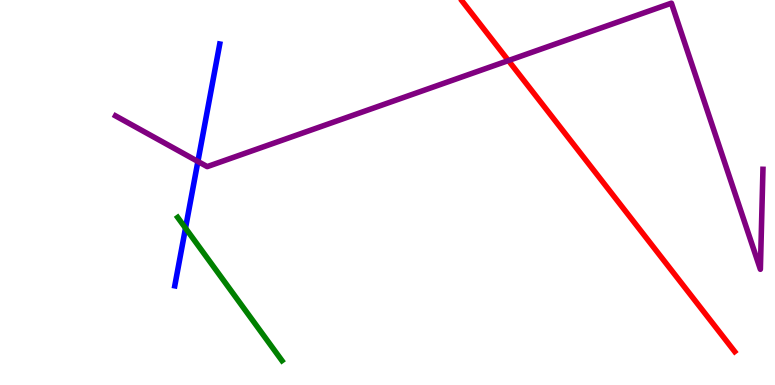[{'lines': ['blue', 'red'], 'intersections': []}, {'lines': ['green', 'red'], 'intersections': []}, {'lines': ['purple', 'red'], 'intersections': [{'x': 6.56, 'y': 8.43}]}, {'lines': ['blue', 'green'], 'intersections': [{'x': 2.39, 'y': 4.07}]}, {'lines': ['blue', 'purple'], 'intersections': [{'x': 2.55, 'y': 5.81}]}, {'lines': ['green', 'purple'], 'intersections': []}]